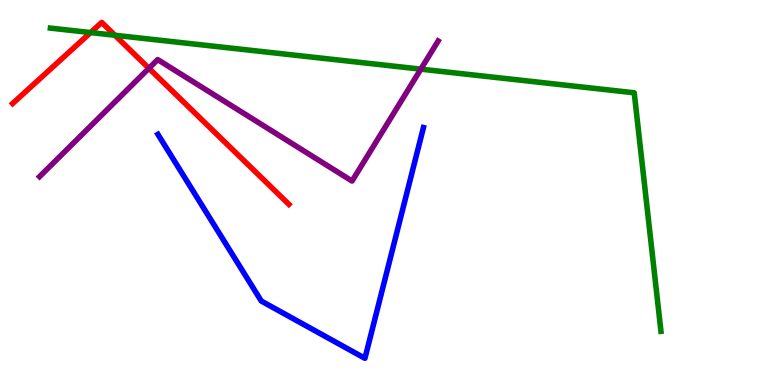[{'lines': ['blue', 'red'], 'intersections': []}, {'lines': ['green', 'red'], 'intersections': [{'x': 1.17, 'y': 9.15}, {'x': 1.48, 'y': 9.08}]}, {'lines': ['purple', 'red'], 'intersections': [{'x': 1.92, 'y': 8.23}]}, {'lines': ['blue', 'green'], 'intersections': []}, {'lines': ['blue', 'purple'], 'intersections': []}, {'lines': ['green', 'purple'], 'intersections': [{'x': 5.43, 'y': 8.2}]}]